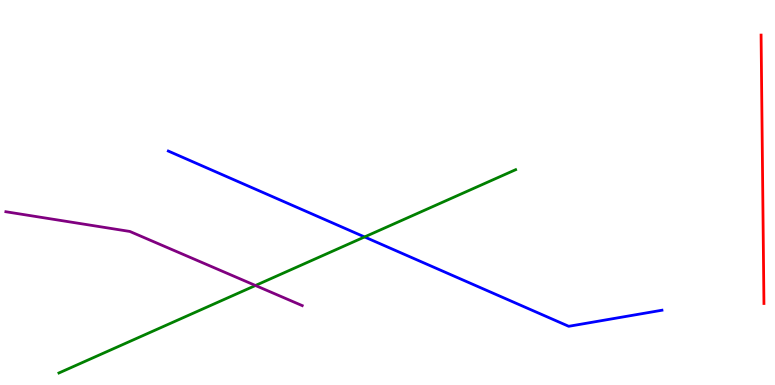[{'lines': ['blue', 'red'], 'intersections': []}, {'lines': ['green', 'red'], 'intersections': []}, {'lines': ['purple', 'red'], 'intersections': []}, {'lines': ['blue', 'green'], 'intersections': [{'x': 4.7, 'y': 3.85}]}, {'lines': ['blue', 'purple'], 'intersections': []}, {'lines': ['green', 'purple'], 'intersections': [{'x': 3.3, 'y': 2.58}]}]